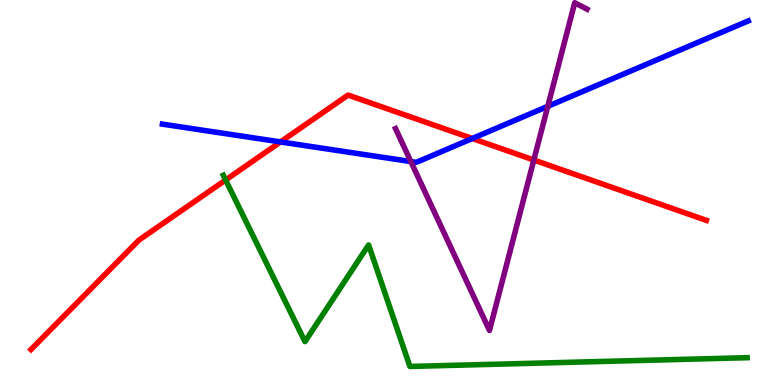[{'lines': ['blue', 'red'], 'intersections': [{'x': 3.62, 'y': 6.31}, {'x': 6.09, 'y': 6.4}]}, {'lines': ['green', 'red'], 'intersections': [{'x': 2.91, 'y': 5.33}]}, {'lines': ['purple', 'red'], 'intersections': [{'x': 6.89, 'y': 5.84}]}, {'lines': ['blue', 'green'], 'intersections': []}, {'lines': ['blue', 'purple'], 'intersections': [{'x': 5.3, 'y': 5.8}, {'x': 7.07, 'y': 7.24}]}, {'lines': ['green', 'purple'], 'intersections': []}]